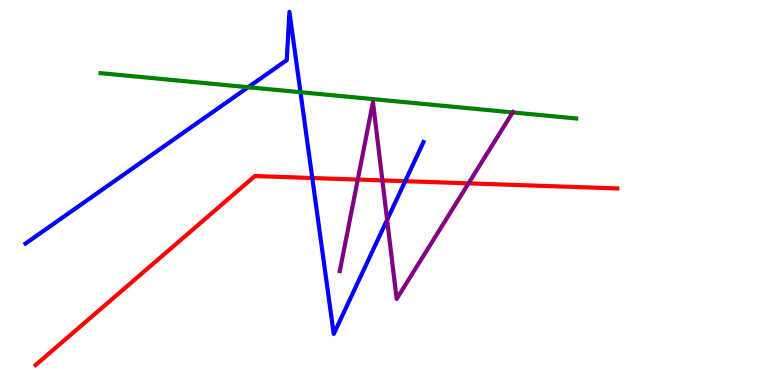[{'lines': ['blue', 'red'], 'intersections': [{'x': 4.03, 'y': 5.38}, {'x': 5.23, 'y': 5.29}]}, {'lines': ['green', 'red'], 'intersections': []}, {'lines': ['purple', 'red'], 'intersections': [{'x': 4.62, 'y': 5.34}, {'x': 4.93, 'y': 5.31}, {'x': 6.05, 'y': 5.24}]}, {'lines': ['blue', 'green'], 'intersections': [{'x': 3.2, 'y': 7.73}, {'x': 3.88, 'y': 7.61}]}, {'lines': ['blue', 'purple'], 'intersections': [{'x': 5.0, 'y': 4.29}]}, {'lines': ['green', 'purple'], 'intersections': [{'x': 6.62, 'y': 7.08}]}]